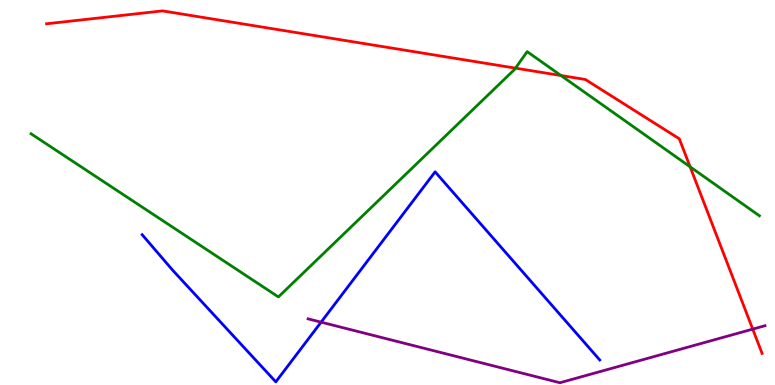[{'lines': ['blue', 'red'], 'intersections': []}, {'lines': ['green', 'red'], 'intersections': [{'x': 6.65, 'y': 8.23}, {'x': 7.24, 'y': 8.04}, {'x': 8.9, 'y': 5.67}]}, {'lines': ['purple', 'red'], 'intersections': [{'x': 9.71, 'y': 1.45}]}, {'lines': ['blue', 'green'], 'intersections': []}, {'lines': ['blue', 'purple'], 'intersections': [{'x': 4.14, 'y': 1.63}]}, {'lines': ['green', 'purple'], 'intersections': []}]